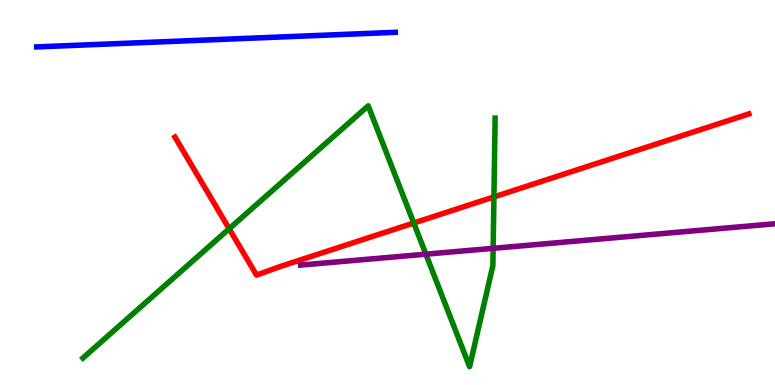[{'lines': ['blue', 'red'], 'intersections': []}, {'lines': ['green', 'red'], 'intersections': [{'x': 2.96, 'y': 4.06}, {'x': 5.34, 'y': 4.21}, {'x': 6.37, 'y': 4.89}]}, {'lines': ['purple', 'red'], 'intersections': []}, {'lines': ['blue', 'green'], 'intersections': []}, {'lines': ['blue', 'purple'], 'intersections': []}, {'lines': ['green', 'purple'], 'intersections': [{'x': 5.5, 'y': 3.4}, {'x': 6.36, 'y': 3.55}]}]